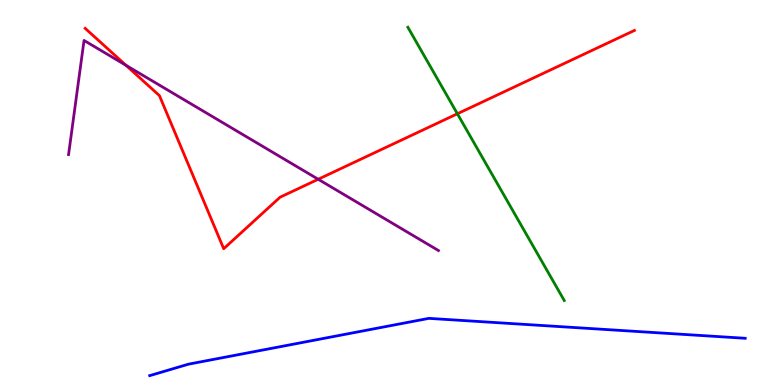[{'lines': ['blue', 'red'], 'intersections': []}, {'lines': ['green', 'red'], 'intersections': [{'x': 5.9, 'y': 7.05}]}, {'lines': ['purple', 'red'], 'intersections': [{'x': 1.63, 'y': 8.3}, {'x': 4.11, 'y': 5.34}]}, {'lines': ['blue', 'green'], 'intersections': []}, {'lines': ['blue', 'purple'], 'intersections': []}, {'lines': ['green', 'purple'], 'intersections': []}]